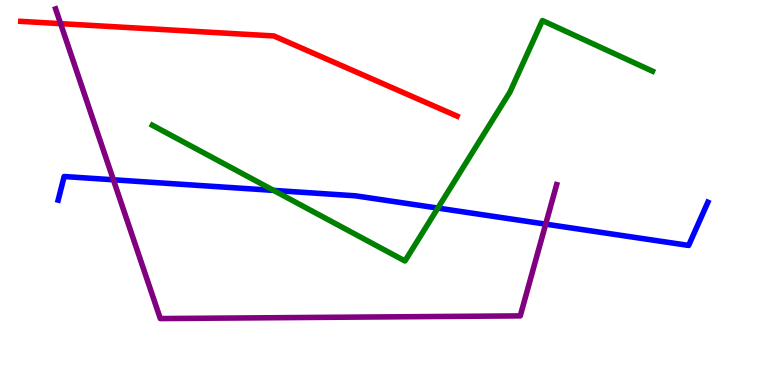[{'lines': ['blue', 'red'], 'intersections': []}, {'lines': ['green', 'red'], 'intersections': []}, {'lines': ['purple', 'red'], 'intersections': [{'x': 0.782, 'y': 9.39}]}, {'lines': ['blue', 'green'], 'intersections': [{'x': 3.53, 'y': 5.05}, {'x': 5.65, 'y': 4.6}]}, {'lines': ['blue', 'purple'], 'intersections': [{'x': 1.46, 'y': 5.33}, {'x': 7.04, 'y': 4.18}]}, {'lines': ['green', 'purple'], 'intersections': []}]